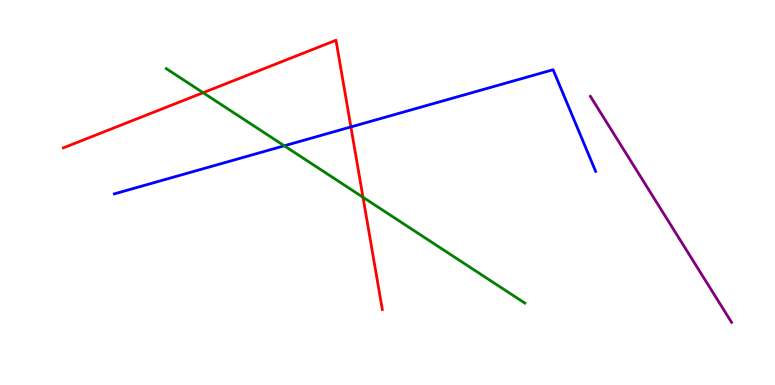[{'lines': ['blue', 'red'], 'intersections': [{'x': 4.53, 'y': 6.7}]}, {'lines': ['green', 'red'], 'intersections': [{'x': 2.62, 'y': 7.59}, {'x': 4.68, 'y': 4.88}]}, {'lines': ['purple', 'red'], 'intersections': []}, {'lines': ['blue', 'green'], 'intersections': [{'x': 3.67, 'y': 6.21}]}, {'lines': ['blue', 'purple'], 'intersections': []}, {'lines': ['green', 'purple'], 'intersections': []}]